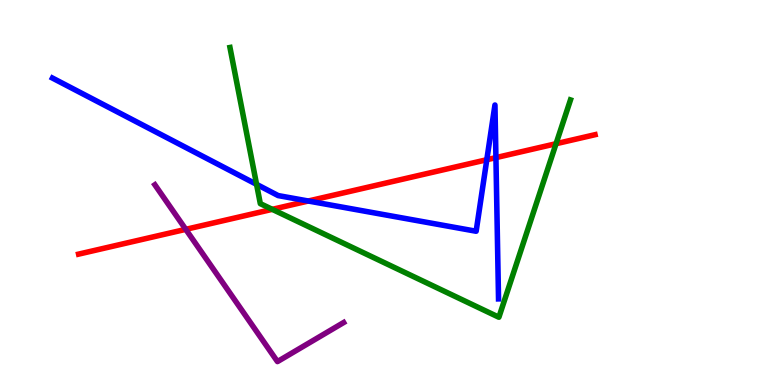[{'lines': ['blue', 'red'], 'intersections': [{'x': 3.98, 'y': 4.78}, {'x': 6.28, 'y': 5.85}, {'x': 6.4, 'y': 5.91}]}, {'lines': ['green', 'red'], 'intersections': [{'x': 3.51, 'y': 4.56}, {'x': 7.17, 'y': 6.27}]}, {'lines': ['purple', 'red'], 'intersections': [{'x': 2.4, 'y': 4.04}]}, {'lines': ['blue', 'green'], 'intersections': [{'x': 3.31, 'y': 5.21}]}, {'lines': ['blue', 'purple'], 'intersections': []}, {'lines': ['green', 'purple'], 'intersections': []}]